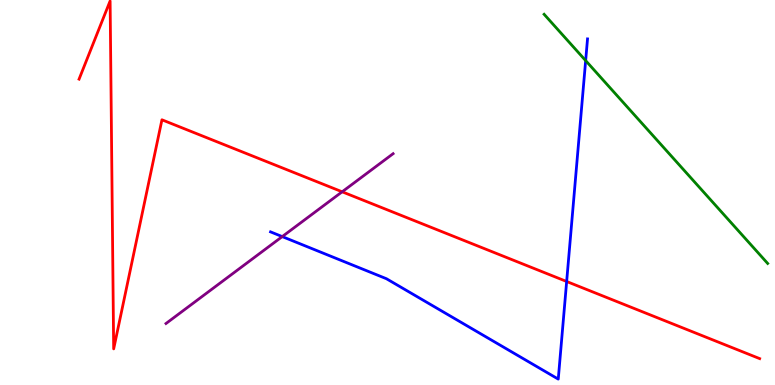[{'lines': ['blue', 'red'], 'intersections': [{'x': 7.31, 'y': 2.69}]}, {'lines': ['green', 'red'], 'intersections': []}, {'lines': ['purple', 'red'], 'intersections': [{'x': 4.41, 'y': 5.02}]}, {'lines': ['blue', 'green'], 'intersections': [{'x': 7.56, 'y': 8.43}]}, {'lines': ['blue', 'purple'], 'intersections': [{'x': 3.64, 'y': 3.85}]}, {'lines': ['green', 'purple'], 'intersections': []}]